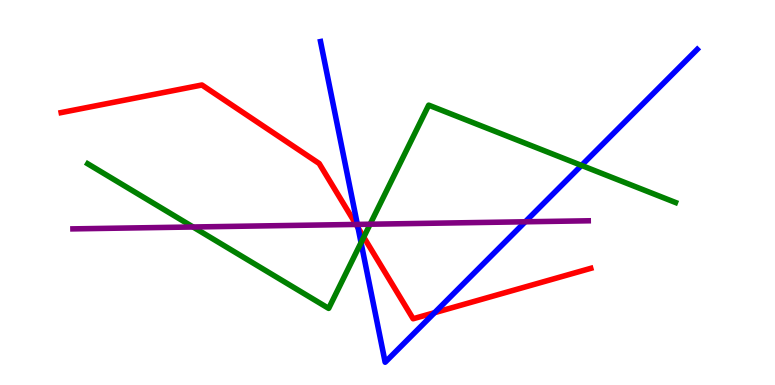[{'lines': ['blue', 'red'], 'intersections': [{'x': 4.62, 'y': 4.08}, {'x': 5.61, 'y': 1.88}]}, {'lines': ['green', 'red'], 'intersections': [{'x': 4.69, 'y': 3.84}]}, {'lines': ['purple', 'red'], 'intersections': [{'x': 4.59, 'y': 4.17}]}, {'lines': ['blue', 'green'], 'intersections': [{'x': 4.66, 'y': 3.7}, {'x': 7.5, 'y': 5.7}]}, {'lines': ['blue', 'purple'], 'intersections': [{'x': 4.61, 'y': 4.17}, {'x': 6.78, 'y': 4.24}]}, {'lines': ['green', 'purple'], 'intersections': [{'x': 2.49, 'y': 4.1}, {'x': 4.78, 'y': 4.18}]}]